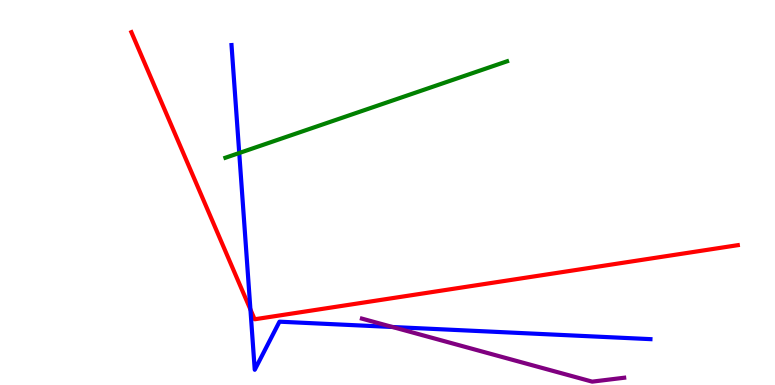[{'lines': ['blue', 'red'], 'intersections': [{'x': 3.23, 'y': 1.96}]}, {'lines': ['green', 'red'], 'intersections': []}, {'lines': ['purple', 'red'], 'intersections': []}, {'lines': ['blue', 'green'], 'intersections': [{'x': 3.09, 'y': 6.03}]}, {'lines': ['blue', 'purple'], 'intersections': [{'x': 5.06, 'y': 1.51}]}, {'lines': ['green', 'purple'], 'intersections': []}]